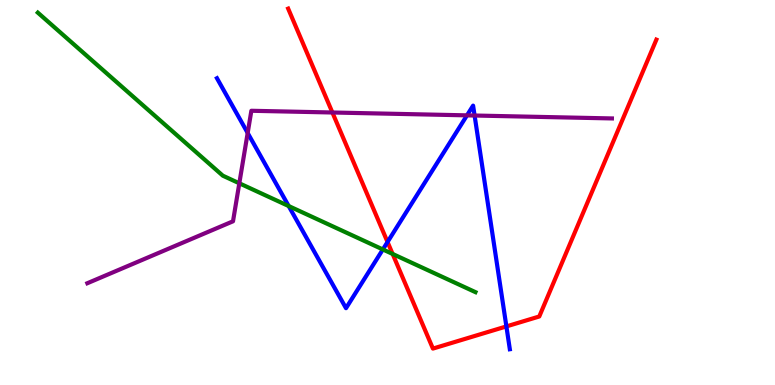[{'lines': ['blue', 'red'], 'intersections': [{'x': 5.0, 'y': 3.71}, {'x': 6.53, 'y': 1.52}]}, {'lines': ['green', 'red'], 'intersections': [{'x': 5.07, 'y': 3.4}]}, {'lines': ['purple', 'red'], 'intersections': [{'x': 4.29, 'y': 7.08}]}, {'lines': ['blue', 'green'], 'intersections': [{'x': 3.72, 'y': 4.65}, {'x': 4.94, 'y': 3.52}]}, {'lines': ['blue', 'purple'], 'intersections': [{'x': 3.2, 'y': 6.55}, {'x': 6.03, 'y': 7.0}, {'x': 6.12, 'y': 7.0}]}, {'lines': ['green', 'purple'], 'intersections': [{'x': 3.09, 'y': 5.24}]}]